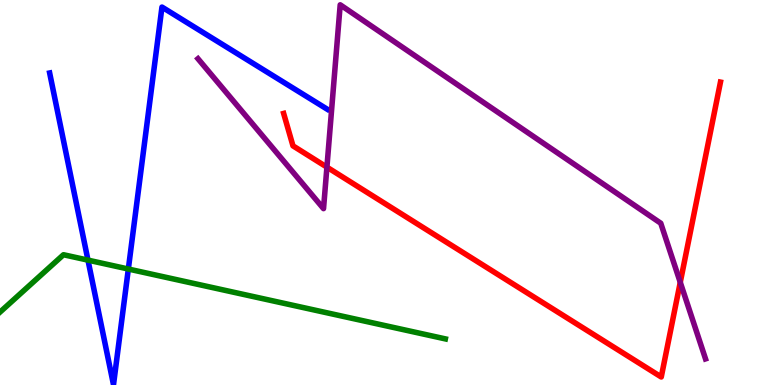[{'lines': ['blue', 'red'], 'intersections': []}, {'lines': ['green', 'red'], 'intersections': []}, {'lines': ['purple', 'red'], 'intersections': [{'x': 4.22, 'y': 5.66}, {'x': 8.78, 'y': 2.67}]}, {'lines': ['blue', 'green'], 'intersections': [{'x': 1.14, 'y': 3.24}, {'x': 1.66, 'y': 3.01}]}, {'lines': ['blue', 'purple'], 'intersections': []}, {'lines': ['green', 'purple'], 'intersections': []}]